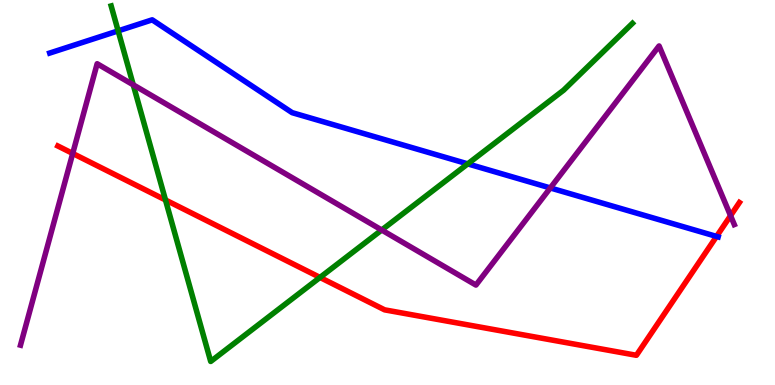[{'lines': ['blue', 'red'], 'intersections': [{'x': 9.25, 'y': 3.86}]}, {'lines': ['green', 'red'], 'intersections': [{'x': 2.14, 'y': 4.81}, {'x': 4.13, 'y': 2.79}]}, {'lines': ['purple', 'red'], 'intersections': [{'x': 0.938, 'y': 6.01}, {'x': 9.43, 'y': 4.4}]}, {'lines': ['blue', 'green'], 'intersections': [{'x': 1.52, 'y': 9.2}, {'x': 6.04, 'y': 5.74}]}, {'lines': ['blue', 'purple'], 'intersections': [{'x': 7.1, 'y': 5.12}]}, {'lines': ['green', 'purple'], 'intersections': [{'x': 1.72, 'y': 7.8}, {'x': 4.93, 'y': 4.03}]}]